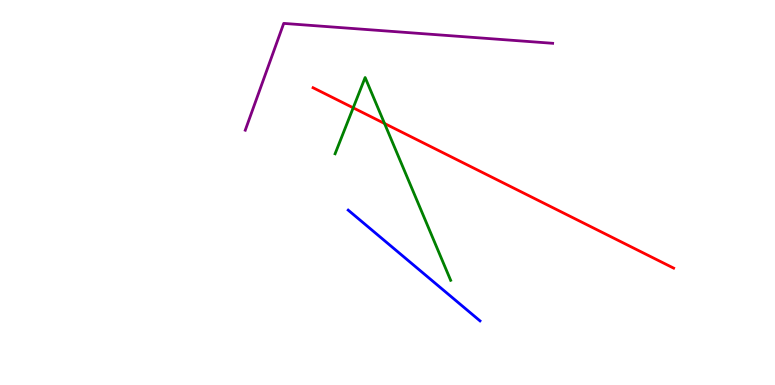[{'lines': ['blue', 'red'], 'intersections': []}, {'lines': ['green', 'red'], 'intersections': [{'x': 4.56, 'y': 7.2}, {'x': 4.96, 'y': 6.79}]}, {'lines': ['purple', 'red'], 'intersections': []}, {'lines': ['blue', 'green'], 'intersections': []}, {'lines': ['blue', 'purple'], 'intersections': []}, {'lines': ['green', 'purple'], 'intersections': []}]